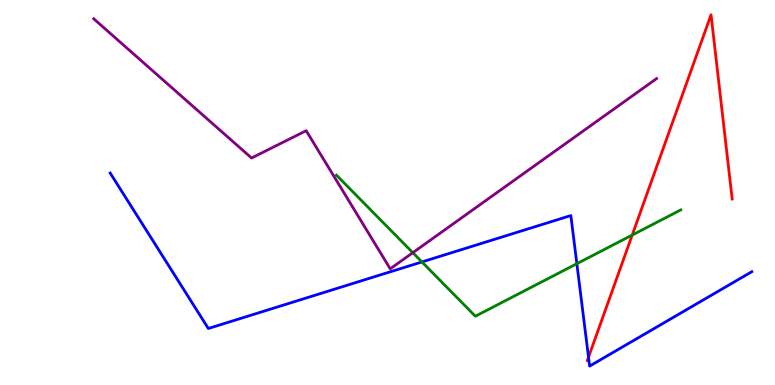[{'lines': ['blue', 'red'], 'intersections': [{'x': 7.59, 'y': 0.722}]}, {'lines': ['green', 'red'], 'intersections': [{'x': 8.16, 'y': 3.89}]}, {'lines': ['purple', 'red'], 'intersections': []}, {'lines': ['blue', 'green'], 'intersections': [{'x': 5.44, 'y': 3.2}, {'x': 7.44, 'y': 3.15}]}, {'lines': ['blue', 'purple'], 'intersections': []}, {'lines': ['green', 'purple'], 'intersections': [{'x': 5.33, 'y': 3.44}]}]